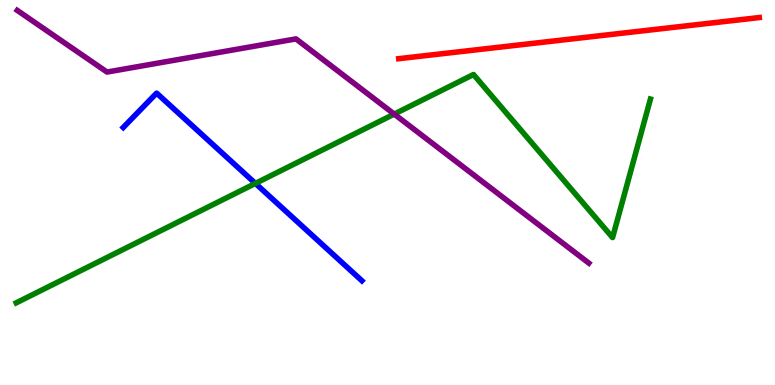[{'lines': ['blue', 'red'], 'intersections': []}, {'lines': ['green', 'red'], 'intersections': []}, {'lines': ['purple', 'red'], 'intersections': []}, {'lines': ['blue', 'green'], 'intersections': [{'x': 3.3, 'y': 5.24}]}, {'lines': ['blue', 'purple'], 'intersections': []}, {'lines': ['green', 'purple'], 'intersections': [{'x': 5.09, 'y': 7.04}]}]